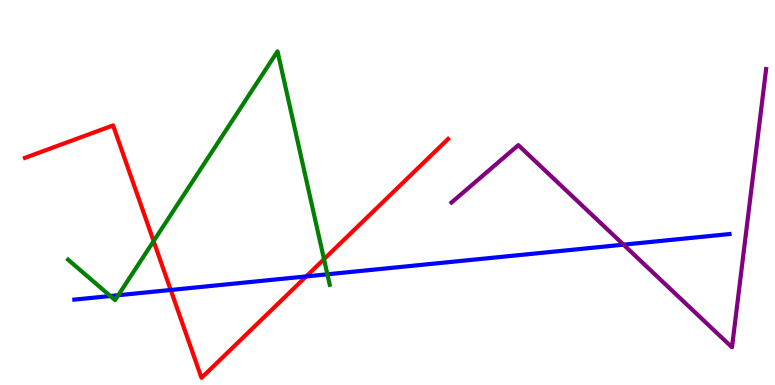[{'lines': ['blue', 'red'], 'intersections': [{'x': 2.2, 'y': 2.47}, {'x': 3.95, 'y': 2.82}]}, {'lines': ['green', 'red'], 'intersections': [{'x': 1.98, 'y': 3.74}, {'x': 4.18, 'y': 3.27}]}, {'lines': ['purple', 'red'], 'intersections': []}, {'lines': ['blue', 'green'], 'intersections': [{'x': 1.42, 'y': 2.31}, {'x': 1.53, 'y': 2.33}, {'x': 4.22, 'y': 2.88}]}, {'lines': ['blue', 'purple'], 'intersections': [{'x': 8.05, 'y': 3.65}]}, {'lines': ['green', 'purple'], 'intersections': []}]